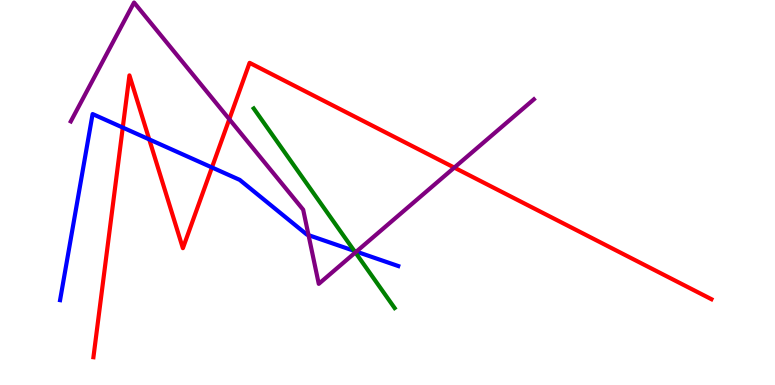[{'lines': ['blue', 'red'], 'intersections': [{'x': 1.58, 'y': 6.69}, {'x': 1.93, 'y': 6.38}, {'x': 2.73, 'y': 5.65}]}, {'lines': ['green', 'red'], 'intersections': []}, {'lines': ['purple', 'red'], 'intersections': [{'x': 2.96, 'y': 6.9}, {'x': 5.86, 'y': 5.65}]}, {'lines': ['blue', 'green'], 'intersections': [{'x': 4.57, 'y': 3.48}]}, {'lines': ['blue', 'purple'], 'intersections': [{'x': 3.98, 'y': 3.89}, {'x': 4.6, 'y': 3.46}]}, {'lines': ['green', 'purple'], 'intersections': [{'x': 4.59, 'y': 3.44}]}]